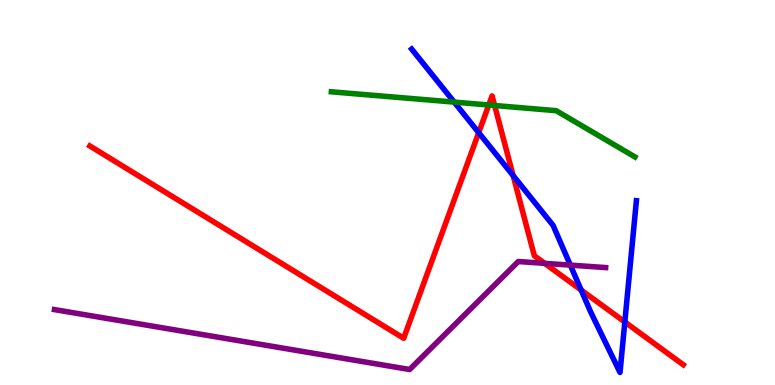[{'lines': ['blue', 'red'], 'intersections': [{'x': 6.18, 'y': 6.55}, {'x': 6.62, 'y': 5.44}, {'x': 7.5, 'y': 2.47}, {'x': 8.06, 'y': 1.64}]}, {'lines': ['green', 'red'], 'intersections': [{'x': 6.31, 'y': 7.27}, {'x': 6.38, 'y': 7.26}]}, {'lines': ['purple', 'red'], 'intersections': [{'x': 7.03, 'y': 3.16}]}, {'lines': ['blue', 'green'], 'intersections': [{'x': 5.86, 'y': 7.35}]}, {'lines': ['blue', 'purple'], 'intersections': [{'x': 7.36, 'y': 3.11}]}, {'lines': ['green', 'purple'], 'intersections': []}]